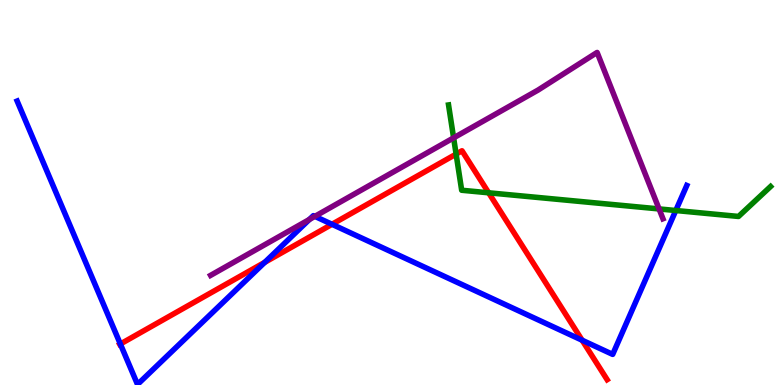[{'lines': ['blue', 'red'], 'intersections': [{'x': 1.55, 'y': 1.06}, {'x': 3.42, 'y': 3.19}, {'x': 4.28, 'y': 4.17}, {'x': 7.51, 'y': 1.16}]}, {'lines': ['green', 'red'], 'intersections': [{'x': 5.89, 'y': 6.0}, {'x': 6.31, 'y': 4.99}]}, {'lines': ['purple', 'red'], 'intersections': []}, {'lines': ['blue', 'green'], 'intersections': [{'x': 8.72, 'y': 4.53}]}, {'lines': ['blue', 'purple'], 'intersections': [{'x': 3.99, 'y': 4.3}, {'x': 4.06, 'y': 4.38}]}, {'lines': ['green', 'purple'], 'intersections': [{'x': 5.85, 'y': 6.42}, {'x': 8.5, 'y': 4.57}]}]